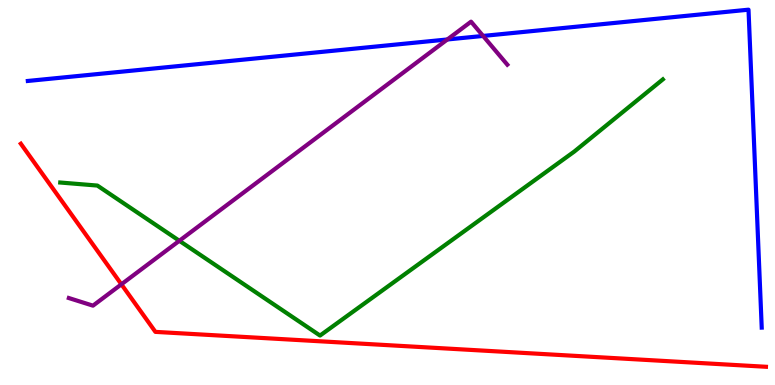[{'lines': ['blue', 'red'], 'intersections': []}, {'lines': ['green', 'red'], 'intersections': []}, {'lines': ['purple', 'red'], 'intersections': [{'x': 1.57, 'y': 2.62}]}, {'lines': ['blue', 'green'], 'intersections': []}, {'lines': ['blue', 'purple'], 'intersections': [{'x': 5.77, 'y': 8.97}, {'x': 6.23, 'y': 9.07}]}, {'lines': ['green', 'purple'], 'intersections': [{'x': 2.31, 'y': 3.75}]}]